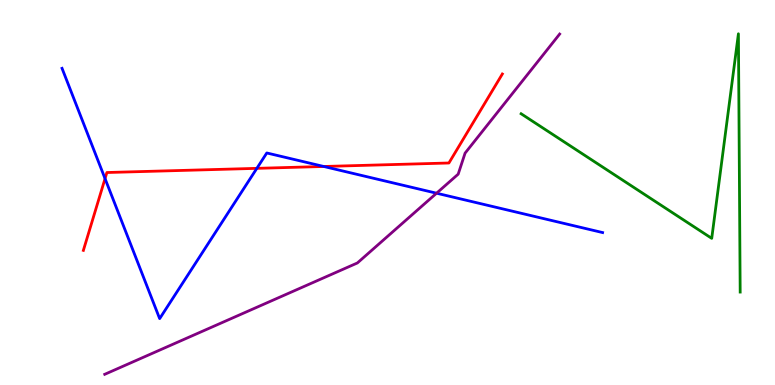[{'lines': ['blue', 'red'], 'intersections': [{'x': 1.36, 'y': 5.36}, {'x': 3.31, 'y': 5.63}, {'x': 4.18, 'y': 5.68}]}, {'lines': ['green', 'red'], 'intersections': []}, {'lines': ['purple', 'red'], 'intersections': []}, {'lines': ['blue', 'green'], 'intersections': []}, {'lines': ['blue', 'purple'], 'intersections': [{'x': 5.63, 'y': 4.98}]}, {'lines': ['green', 'purple'], 'intersections': []}]